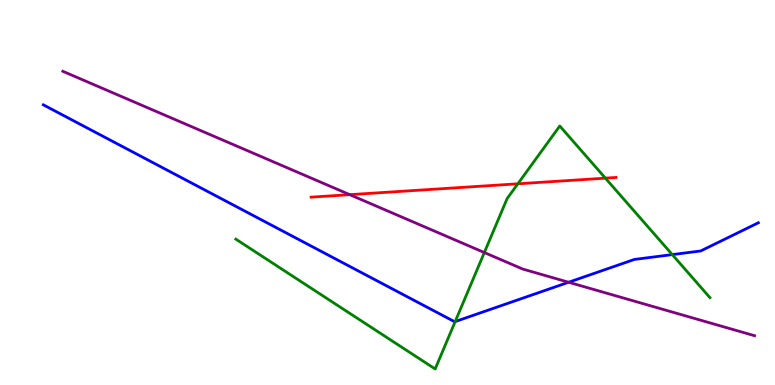[{'lines': ['blue', 'red'], 'intersections': []}, {'lines': ['green', 'red'], 'intersections': [{'x': 6.68, 'y': 5.23}, {'x': 7.81, 'y': 5.37}]}, {'lines': ['purple', 'red'], 'intersections': [{'x': 4.51, 'y': 4.94}]}, {'lines': ['blue', 'green'], 'intersections': [{'x': 5.87, 'y': 1.65}, {'x': 8.67, 'y': 3.39}]}, {'lines': ['blue', 'purple'], 'intersections': [{'x': 7.34, 'y': 2.67}]}, {'lines': ['green', 'purple'], 'intersections': [{'x': 6.25, 'y': 3.44}]}]